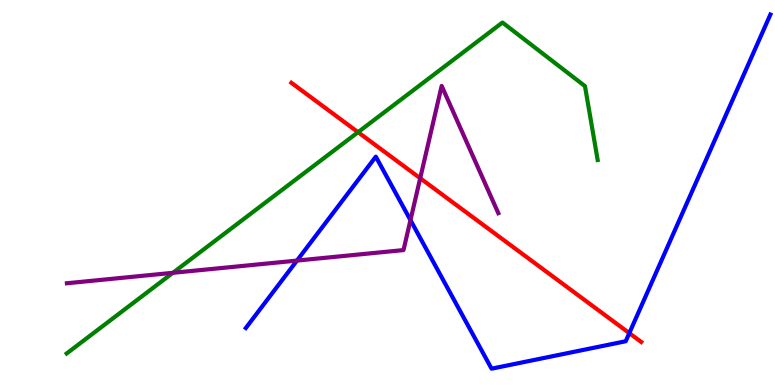[{'lines': ['blue', 'red'], 'intersections': [{'x': 8.12, 'y': 1.35}]}, {'lines': ['green', 'red'], 'intersections': [{'x': 4.62, 'y': 6.57}]}, {'lines': ['purple', 'red'], 'intersections': [{'x': 5.42, 'y': 5.37}]}, {'lines': ['blue', 'green'], 'intersections': []}, {'lines': ['blue', 'purple'], 'intersections': [{'x': 3.83, 'y': 3.23}, {'x': 5.3, 'y': 4.28}]}, {'lines': ['green', 'purple'], 'intersections': [{'x': 2.23, 'y': 2.91}]}]